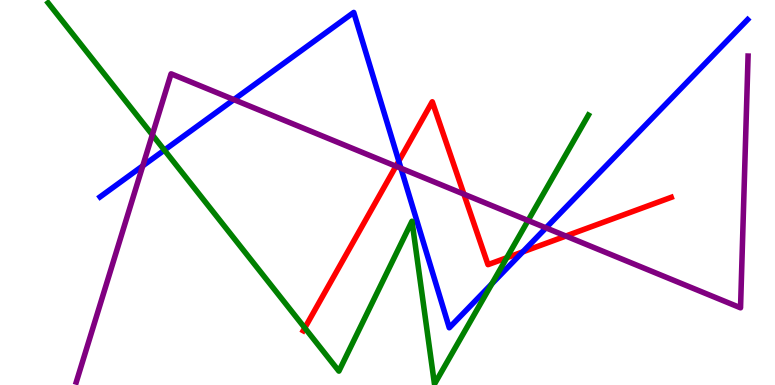[{'lines': ['blue', 'red'], 'intersections': [{'x': 5.15, 'y': 5.81}, {'x': 6.74, 'y': 3.46}]}, {'lines': ['green', 'red'], 'intersections': [{'x': 3.93, 'y': 1.48}, {'x': 6.54, 'y': 3.31}]}, {'lines': ['purple', 'red'], 'intersections': [{'x': 5.11, 'y': 5.68}, {'x': 5.99, 'y': 4.96}, {'x': 7.3, 'y': 3.87}]}, {'lines': ['blue', 'green'], 'intersections': [{'x': 2.12, 'y': 6.1}, {'x': 6.35, 'y': 2.63}]}, {'lines': ['blue', 'purple'], 'intersections': [{'x': 1.84, 'y': 5.69}, {'x': 3.02, 'y': 7.41}, {'x': 5.17, 'y': 5.63}, {'x': 7.05, 'y': 4.08}]}, {'lines': ['green', 'purple'], 'intersections': [{'x': 1.97, 'y': 6.5}, {'x': 6.81, 'y': 4.27}]}]